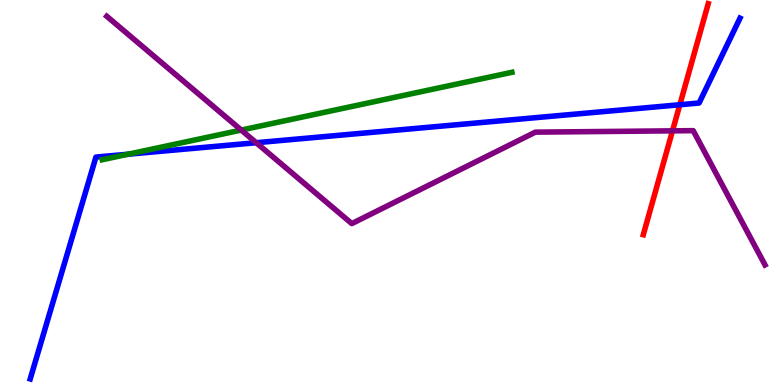[{'lines': ['blue', 'red'], 'intersections': [{'x': 8.77, 'y': 7.28}]}, {'lines': ['green', 'red'], 'intersections': []}, {'lines': ['purple', 'red'], 'intersections': [{'x': 8.68, 'y': 6.6}]}, {'lines': ['blue', 'green'], 'intersections': [{'x': 1.65, 'y': 5.99}]}, {'lines': ['blue', 'purple'], 'intersections': [{'x': 3.31, 'y': 6.29}]}, {'lines': ['green', 'purple'], 'intersections': [{'x': 3.11, 'y': 6.62}]}]